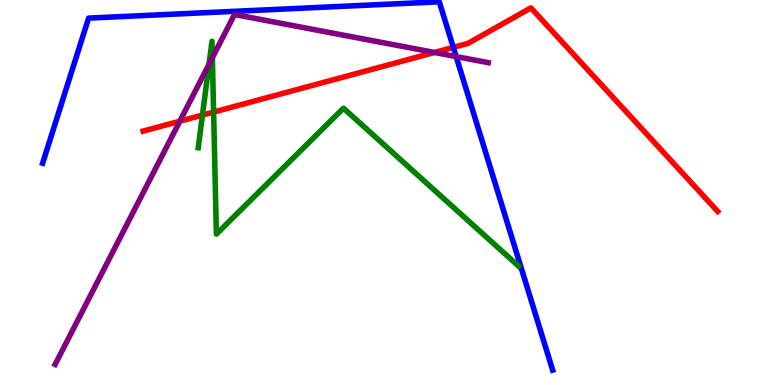[{'lines': ['blue', 'red'], 'intersections': [{'x': 5.85, 'y': 8.77}]}, {'lines': ['green', 'red'], 'intersections': [{'x': 2.61, 'y': 7.01}, {'x': 2.76, 'y': 7.09}]}, {'lines': ['purple', 'red'], 'intersections': [{'x': 2.32, 'y': 6.85}, {'x': 5.61, 'y': 8.64}]}, {'lines': ['blue', 'green'], 'intersections': []}, {'lines': ['blue', 'purple'], 'intersections': [{'x': 5.89, 'y': 8.53}]}, {'lines': ['green', 'purple'], 'intersections': [{'x': 2.7, 'y': 8.33}, {'x': 2.74, 'y': 8.5}]}]